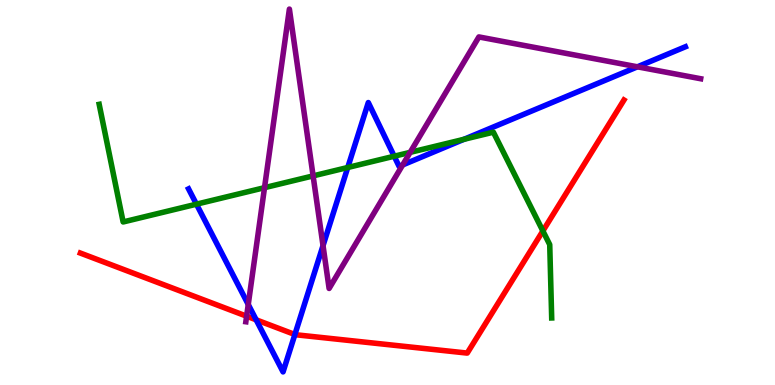[{'lines': ['blue', 'red'], 'intersections': [{'x': 3.31, 'y': 1.69}, {'x': 3.81, 'y': 1.31}]}, {'lines': ['green', 'red'], 'intersections': [{'x': 7.0, 'y': 4.0}]}, {'lines': ['purple', 'red'], 'intersections': [{'x': 3.18, 'y': 1.79}]}, {'lines': ['blue', 'green'], 'intersections': [{'x': 2.53, 'y': 4.7}, {'x': 4.49, 'y': 5.65}, {'x': 5.09, 'y': 5.94}, {'x': 5.99, 'y': 6.38}]}, {'lines': ['blue', 'purple'], 'intersections': [{'x': 3.2, 'y': 2.09}, {'x': 4.17, 'y': 3.62}, {'x': 5.2, 'y': 5.72}, {'x': 8.23, 'y': 8.26}]}, {'lines': ['green', 'purple'], 'intersections': [{'x': 3.41, 'y': 5.13}, {'x': 4.04, 'y': 5.43}, {'x': 5.29, 'y': 6.04}]}]